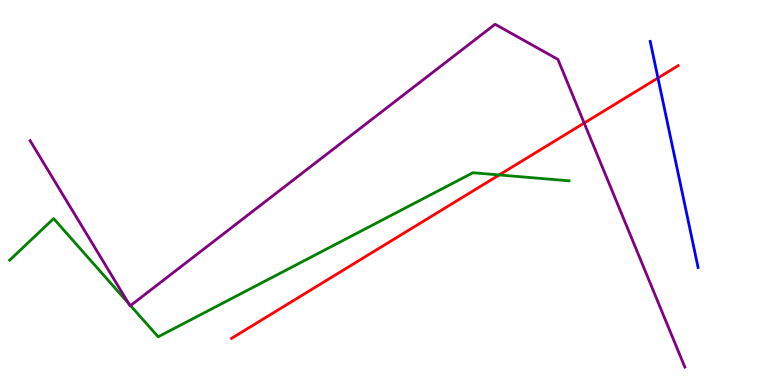[{'lines': ['blue', 'red'], 'intersections': [{'x': 8.49, 'y': 7.97}]}, {'lines': ['green', 'red'], 'intersections': [{'x': 6.44, 'y': 5.46}]}, {'lines': ['purple', 'red'], 'intersections': [{'x': 7.54, 'y': 6.8}]}, {'lines': ['blue', 'green'], 'intersections': []}, {'lines': ['blue', 'purple'], 'intersections': []}, {'lines': ['green', 'purple'], 'intersections': [{'x': 1.66, 'y': 2.12}, {'x': 1.68, 'y': 2.06}]}]